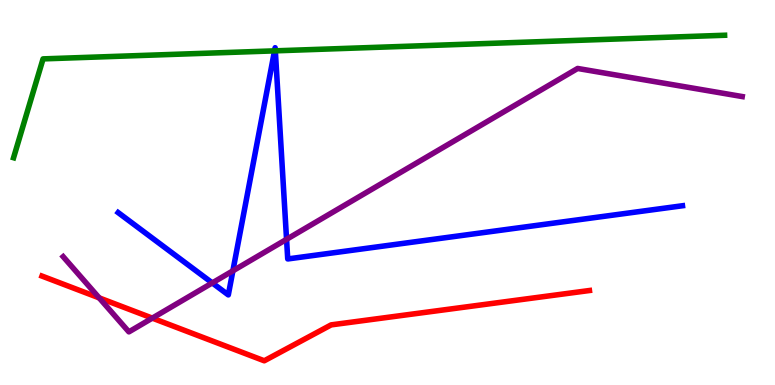[{'lines': ['blue', 'red'], 'intersections': []}, {'lines': ['green', 'red'], 'intersections': []}, {'lines': ['purple', 'red'], 'intersections': [{'x': 1.28, 'y': 2.26}, {'x': 1.97, 'y': 1.74}]}, {'lines': ['blue', 'green'], 'intersections': [{'x': 3.54, 'y': 8.68}, {'x': 3.55, 'y': 8.68}]}, {'lines': ['blue', 'purple'], 'intersections': [{'x': 2.74, 'y': 2.65}, {'x': 3.0, 'y': 2.97}, {'x': 3.7, 'y': 3.78}]}, {'lines': ['green', 'purple'], 'intersections': []}]